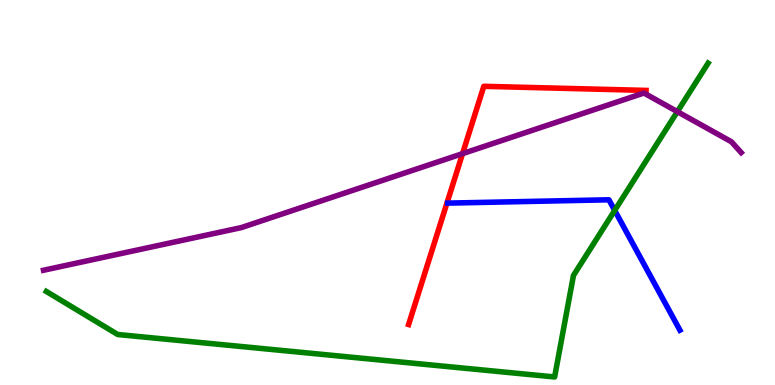[{'lines': ['blue', 'red'], 'intersections': []}, {'lines': ['green', 'red'], 'intersections': []}, {'lines': ['purple', 'red'], 'intersections': [{'x': 5.97, 'y': 6.01}]}, {'lines': ['blue', 'green'], 'intersections': [{'x': 7.93, 'y': 4.53}]}, {'lines': ['blue', 'purple'], 'intersections': []}, {'lines': ['green', 'purple'], 'intersections': [{'x': 8.74, 'y': 7.1}]}]